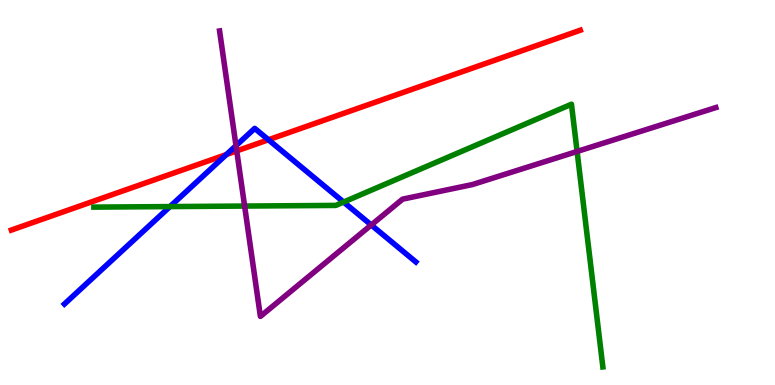[{'lines': ['blue', 'red'], 'intersections': [{'x': 2.92, 'y': 5.99}, {'x': 3.46, 'y': 6.37}]}, {'lines': ['green', 'red'], 'intersections': []}, {'lines': ['purple', 'red'], 'intersections': [{'x': 3.05, 'y': 6.08}]}, {'lines': ['blue', 'green'], 'intersections': [{'x': 2.19, 'y': 4.63}, {'x': 4.43, 'y': 4.75}]}, {'lines': ['blue', 'purple'], 'intersections': [{'x': 3.04, 'y': 6.22}, {'x': 4.79, 'y': 4.16}]}, {'lines': ['green', 'purple'], 'intersections': [{'x': 3.16, 'y': 4.65}, {'x': 7.45, 'y': 6.07}]}]